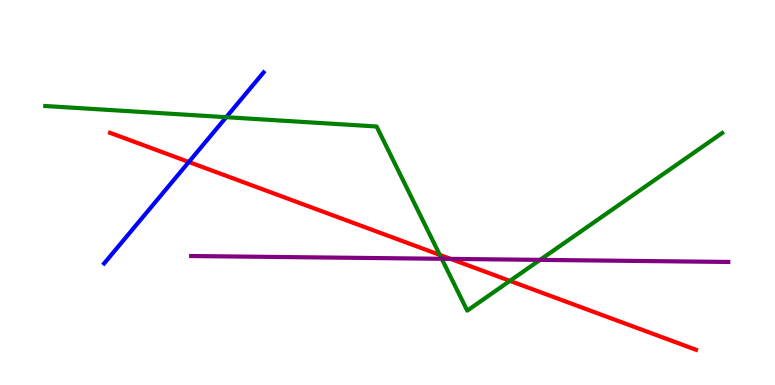[{'lines': ['blue', 'red'], 'intersections': [{'x': 2.44, 'y': 5.79}]}, {'lines': ['green', 'red'], 'intersections': [{'x': 5.68, 'y': 3.38}, {'x': 6.58, 'y': 2.7}]}, {'lines': ['purple', 'red'], 'intersections': [{'x': 5.81, 'y': 3.28}]}, {'lines': ['blue', 'green'], 'intersections': [{'x': 2.92, 'y': 6.96}]}, {'lines': ['blue', 'purple'], 'intersections': []}, {'lines': ['green', 'purple'], 'intersections': [{'x': 5.7, 'y': 3.28}, {'x': 6.97, 'y': 3.25}]}]